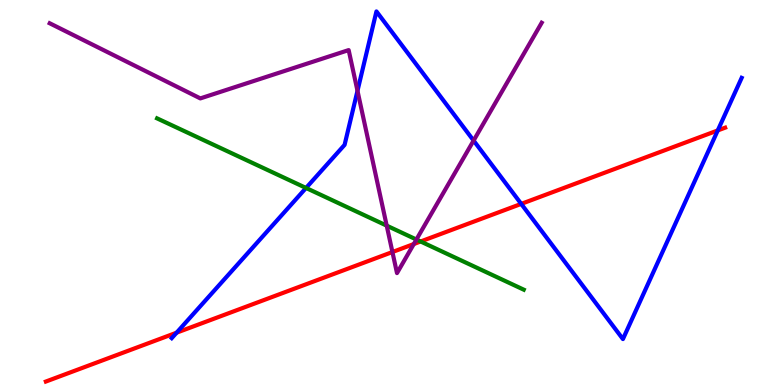[{'lines': ['blue', 'red'], 'intersections': [{'x': 2.28, 'y': 1.36}, {'x': 6.73, 'y': 4.7}, {'x': 9.26, 'y': 6.61}]}, {'lines': ['green', 'red'], 'intersections': [{'x': 5.43, 'y': 3.73}]}, {'lines': ['purple', 'red'], 'intersections': [{'x': 5.06, 'y': 3.45}, {'x': 5.34, 'y': 3.66}]}, {'lines': ['blue', 'green'], 'intersections': [{'x': 3.95, 'y': 5.12}]}, {'lines': ['blue', 'purple'], 'intersections': [{'x': 4.61, 'y': 7.64}, {'x': 6.11, 'y': 6.35}]}, {'lines': ['green', 'purple'], 'intersections': [{'x': 4.99, 'y': 4.14}, {'x': 5.37, 'y': 3.78}]}]